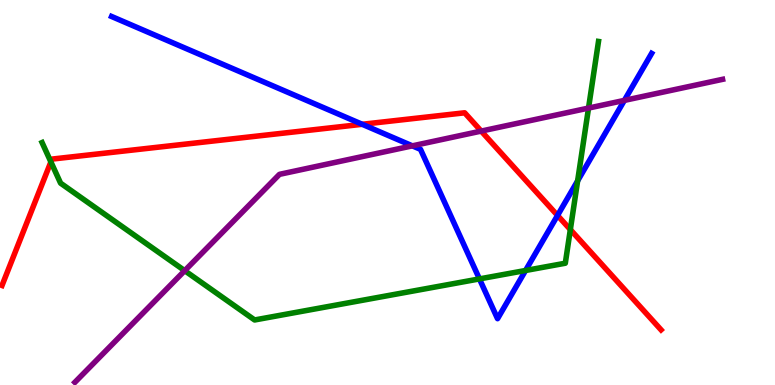[{'lines': ['blue', 'red'], 'intersections': [{'x': 4.67, 'y': 6.77}, {'x': 7.19, 'y': 4.4}]}, {'lines': ['green', 'red'], 'intersections': [{'x': 0.657, 'y': 5.79}, {'x': 7.36, 'y': 4.04}]}, {'lines': ['purple', 'red'], 'intersections': [{'x': 6.21, 'y': 6.6}]}, {'lines': ['blue', 'green'], 'intersections': [{'x': 6.19, 'y': 2.76}, {'x': 6.78, 'y': 2.97}, {'x': 7.45, 'y': 5.3}]}, {'lines': ['blue', 'purple'], 'intersections': [{'x': 5.32, 'y': 6.21}, {'x': 8.06, 'y': 7.39}]}, {'lines': ['green', 'purple'], 'intersections': [{'x': 2.38, 'y': 2.97}, {'x': 7.59, 'y': 7.19}]}]